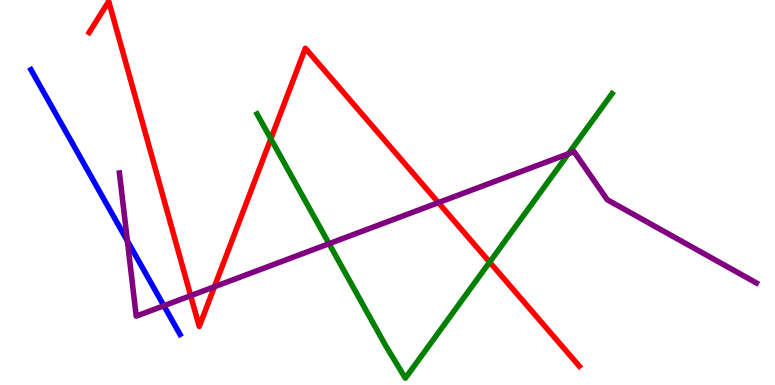[{'lines': ['blue', 'red'], 'intersections': []}, {'lines': ['green', 'red'], 'intersections': [{'x': 3.49, 'y': 6.39}, {'x': 6.32, 'y': 3.19}]}, {'lines': ['purple', 'red'], 'intersections': [{'x': 2.46, 'y': 2.32}, {'x': 2.77, 'y': 2.55}, {'x': 5.66, 'y': 4.74}]}, {'lines': ['blue', 'green'], 'intersections': []}, {'lines': ['blue', 'purple'], 'intersections': [{'x': 1.64, 'y': 3.74}, {'x': 2.11, 'y': 2.06}]}, {'lines': ['green', 'purple'], 'intersections': [{'x': 4.25, 'y': 3.67}, {'x': 7.33, 'y': 6.01}]}]